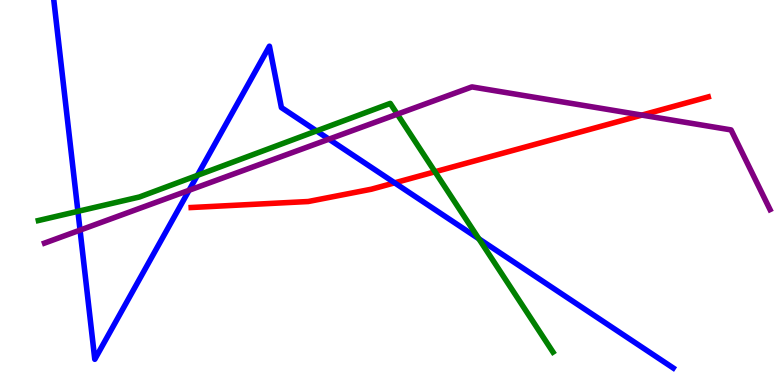[{'lines': ['blue', 'red'], 'intersections': [{'x': 5.09, 'y': 5.25}]}, {'lines': ['green', 'red'], 'intersections': [{'x': 5.61, 'y': 5.54}]}, {'lines': ['purple', 'red'], 'intersections': [{'x': 8.28, 'y': 7.01}]}, {'lines': ['blue', 'green'], 'intersections': [{'x': 1.01, 'y': 4.51}, {'x': 2.55, 'y': 5.45}, {'x': 4.08, 'y': 6.6}, {'x': 6.18, 'y': 3.8}]}, {'lines': ['blue', 'purple'], 'intersections': [{'x': 1.03, 'y': 4.02}, {'x': 2.44, 'y': 5.06}, {'x': 4.24, 'y': 6.39}]}, {'lines': ['green', 'purple'], 'intersections': [{'x': 5.13, 'y': 7.03}]}]